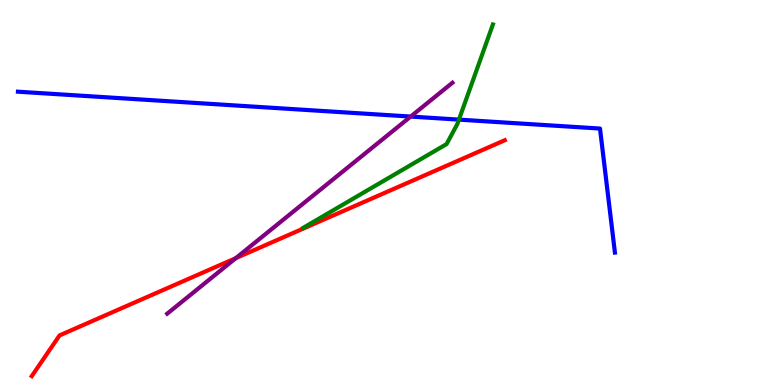[{'lines': ['blue', 'red'], 'intersections': []}, {'lines': ['green', 'red'], 'intersections': []}, {'lines': ['purple', 'red'], 'intersections': [{'x': 3.04, 'y': 3.29}]}, {'lines': ['blue', 'green'], 'intersections': [{'x': 5.92, 'y': 6.89}]}, {'lines': ['blue', 'purple'], 'intersections': [{'x': 5.3, 'y': 6.97}]}, {'lines': ['green', 'purple'], 'intersections': []}]